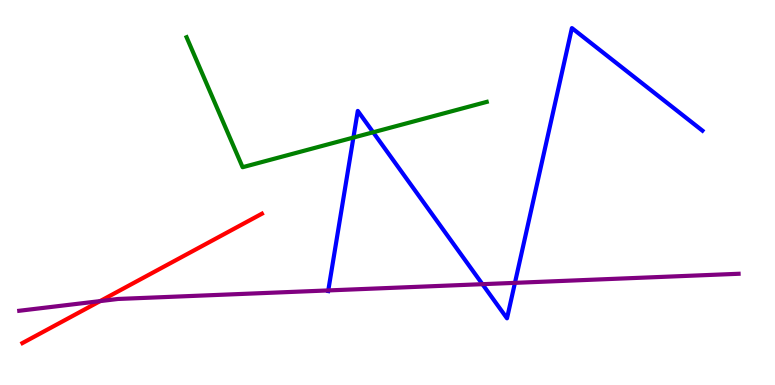[{'lines': ['blue', 'red'], 'intersections': []}, {'lines': ['green', 'red'], 'intersections': []}, {'lines': ['purple', 'red'], 'intersections': [{'x': 1.29, 'y': 2.18}]}, {'lines': ['blue', 'green'], 'intersections': [{'x': 4.56, 'y': 6.43}, {'x': 4.81, 'y': 6.56}]}, {'lines': ['blue', 'purple'], 'intersections': [{'x': 4.24, 'y': 2.46}, {'x': 6.22, 'y': 2.62}, {'x': 6.64, 'y': 2.65}]}, {'lines': ['green', 'purple'], 'intersections': []}]